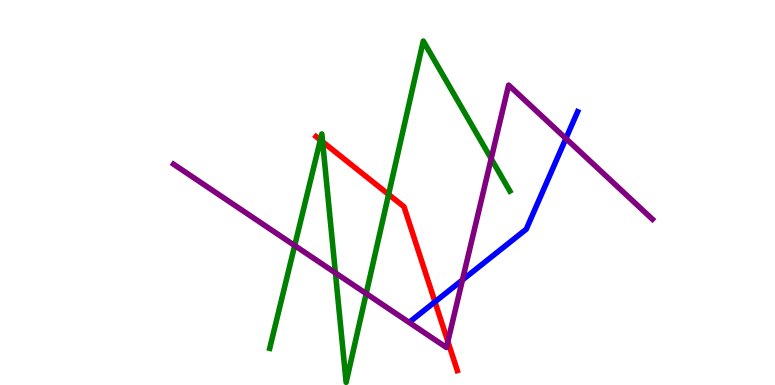[{'lines': ['blue', 'red'], 'intersections': [{'x': 5.61, 'y': 2.16}]}, {'lines': ['green', 'red'], 'intersections': [{'x': 4.13, 'y': 6.36}, {'x': 4.16, 'y': 6.32}, {'x': 5.01, 'y': 4.95}]}, {'lines': ['purple', 'red'], 'intersections': [{'x': 5.78, 'y': 1.13}]}, {'lines': ['blue', 'green'], 'intersections': []}, {'lines': ['blue', 'purple'], 'intersections': [{'x': 5.97, 'y': 2.73}, {'x': 7.3, 'y': 6.4}]}, {'lines': ['green', 'purple'], 'intersections': [{'x': 3.8, 'y': 3.62}, {'x': 4.33, 'y': 2.91}, {'x': 4.73, 'y': 2.37}, {'x': 6.34, 'y': 5.88}]}]